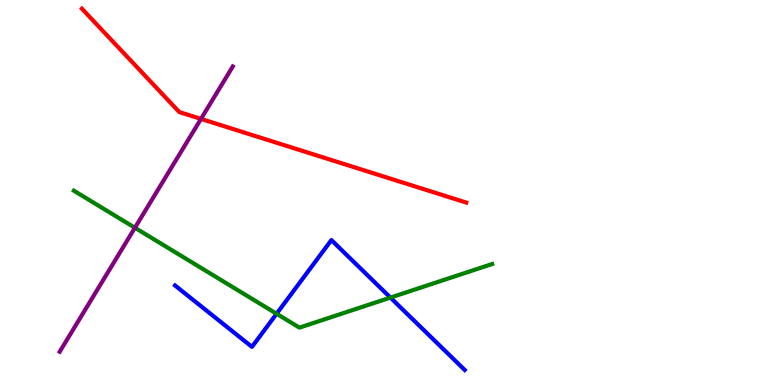[{'lines': ['blue', 'red'], 'intersections': []}, {'lines': ['green', 'red'], 'intersections': []}, {'lines': ['purple', 'red'], 'intersections': [{'x': 2.59, 'y': 6.91}]}, {'lines': ['blue', 'green'], 'intersections': [{'x': 3.57, 'y': 1.85}, {'x': 5.04, 'y': 2.27}]}, {'lines': ['blue', 'purple'], 'intersections': []}, {'lines': ['green', 'purple'], 'intersections': [{'x': 1.74, 'y': 4.08}]}]